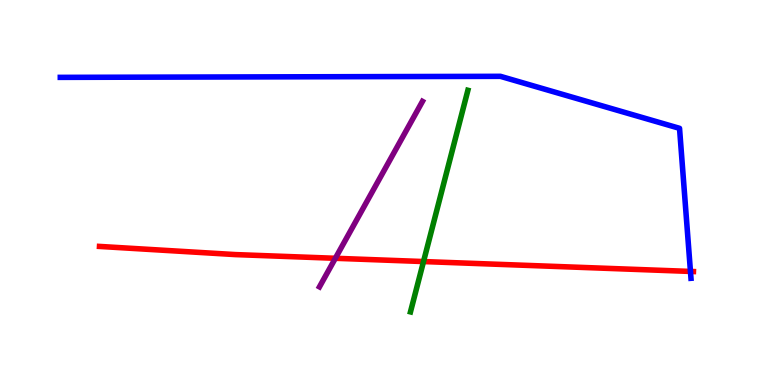[{'lines': ['blue', 'red'], 'intersections': [{'x': 8.91, 'y': 2.95}]}, {'lines': ['green', 'red'], 'intersections': [{'x': 5.46, 'y': 3.21}]}, {'lines': ['purple', 'red'], 'intersections': [{'x': 4.33, 'y': 3.29}]}, {'lines': ['blue', 'green'], 'intersections': []}, {'lines': ['blue', 'purple'], 'intersections': []}, {'lines': ['green', 'purple'], 'intersections': []}]